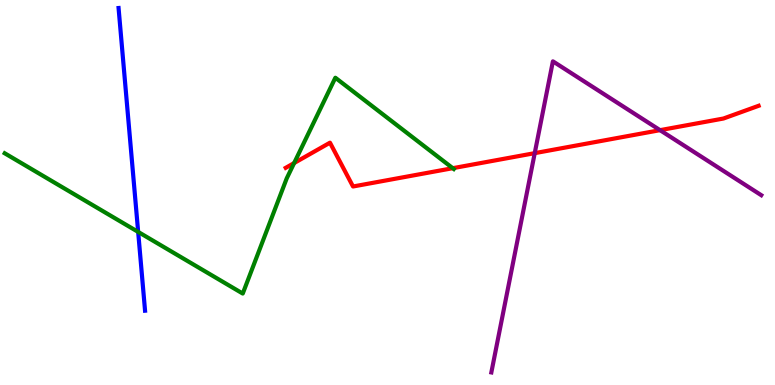[{'lines': ['blue', 'red'], 'intersections': []}, {'lines': ['green', 'red'], 'intersections': [{'x': 3.8, 'y': 5.77}, {'x': 5.84, 'y': 5.63}]}, {'lines': ['purple', 'red'], 'intersections': [{'x': 6.9, 'y': 6.02}, {'x': 8.52, 'y': 6.62}]}, {'lines': ['blue', 'green'], 'intersections': [{'x': 1.78, 'y': 3.98}]}, {'lines': ['blue', 'purple'], 'intersections': []}, {'lines': ['green', 'purple'], 'intersections': []}]